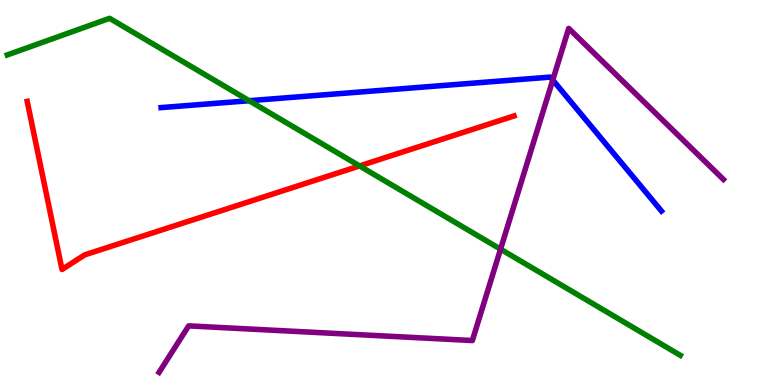[{'lines': ['blue', 'red'], 'intersections': []}, {'lines': ['green', 'red'], 'intersections': [{'x': 4.64, 'y': 5.69}]}, {'lines': ['purple', 'red'], 'intersections': []}, {'lines': ['blue', 'green'], 'intersections': [{'x': 3.21, 'y': 7.38}]}, {'lines': ['blue', 'purple'], 'intersections': [{'x': 7.13, 'y': 7.92}]}, {'lines': ['green', 'purple'], 'intersections': [{'x': 6.46, 'y': 3.53}]}]